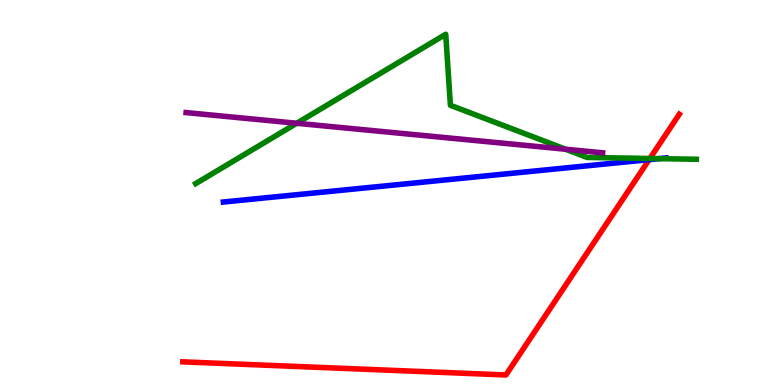[{'lines': ['blue', 'red'], 'intersections': [{'x': 8.38, 'y': 5.85}]}, {'lines': ['green', 'red'], 'intersections': [{'x': 8.39, 'y': 5.88}]}, {'lines': ['purple', 'red'], 'intersections': []}, {'lines': ['blue', 'green'], 'intersections': [{'x': 8.5, 'y': 5.88}]}, {'lines': ['blue', 'purple'], 'intersections': []}, {'lines': ['green', 'purple'], 'intersections': [{'x': 3.83, 'y': 6.8}, {'x': 7.3, 'y': 6.12}]}]